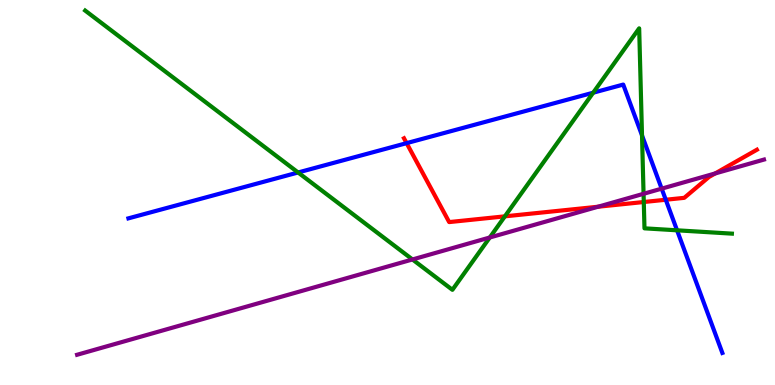[{'lines': ['blue', 'red'], 'intersections': [{'x': 5.25, 'y': 6.28}, {'x': 8.59, 'y': 4.81}]}, {'lines': ['green', 'red'], 'intersections': [{'x': 6.51, 'y': 4.38}, {'x': 8.31, 'y': 4.75}]}, {'lines': ['purple', 'red'], 'intersections': [{'x': 7.72, 'y': 4.63}, {'x': 9.23, 'y': 5.49}]}, {'lines': ['blue', 'green'], 'intersections': [{'x': 3.85, 'y': 5.52}, {'x': 7.65, 'y': 7.59}, {'x': 8.28, 'y': 6.48}, {'x': 8.74, 'y': 4.02}]}, {'lines': ['blue', 'purple'], 'intersections': [{'x': 8.54, 'y': 5.1}]}, {'lines': ['green', 'purple'], 'intersections': [{'x': 5.32, 'y': 3.26}, {'x': 6.32, 'y': 3.83}, {'x': 8.3, 'y': 4.97}]}]